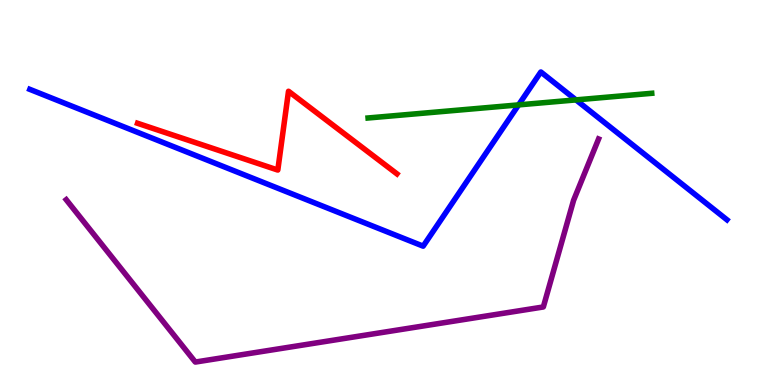[{'lines': ['blue', 'red'], 'intersections': []}, {'lines': ['green', 'red'], 'intersections': []}, {'lines': ['purple', 'red'], 'intersections': []}, {'lines': ['blue', 'green'], 'intersections': [{'x': 6.69, 'y': 7.28}, {'x': 7.43, 'y': 7.41}]}, {'lines': ['blue', 'purple'], 'intersections': []}, {'lines': ['green', 'purple'], 'intersections': []}]